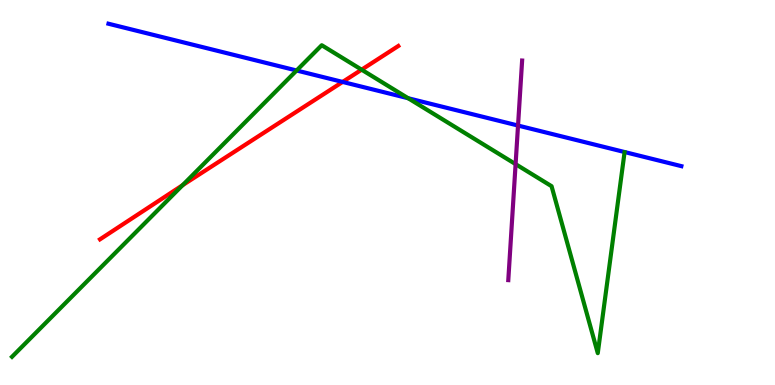[{'lines': ['blue', 'red'], 'intersections': [{'x': 4.42, 'y': 7.87}]}, {'lines': ['green', 'red'], 'intersections': [{'x': 2.36, 'y': 5.19}, {'x': 4.67, 'y': 8.19}]}, {'lines': ['purple', 'red'], 'intersections': []}, {'lines': ['blue', 'green'], 'intersections': [{'x': 3.83, 'y': 8.17}, {'x': 5.27, 'y': 7.45}]}, {'lines': ['blue', 'purple'], 'intersections': [{'x': 6.68, 'y': 6.74}]}, {'lines': ['green', 'purple'], 'intersections': [{'x': 6.65, 'y': 5.74}]}]